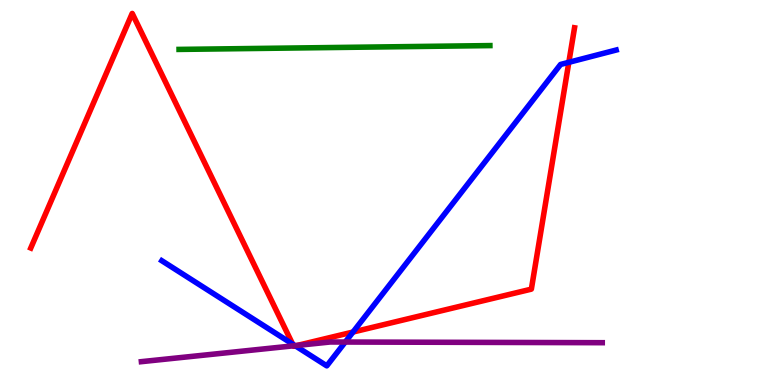[{'lines': ['blue', 'red'], 'intersections': [{'x': 3.78, 'y': 1.06}, {'x': 3.81, 'y': 1.02}, {'x': 4.56, 'y': 1.38}, {'x': 7.34, 'y': 8.38}]}, {'lines': ['green', 'red'], 'intersections': []}, {'lines': ['purple', 'red'], 'intersections': [{'x': 3.79, 'y': 1.02}, {'x': 3.84, 'y': 1.03}]}, {'lines': ['blue', 'green'], 'intersections': []}, {'lines': ['blue', 'purple'], 'intersections': [{'x': 3.81, 'y': 1.02}, {'x': 4.45, 'y': 1.12}]}, {'lines': ['green', 'purple'], 'intersections': []}]